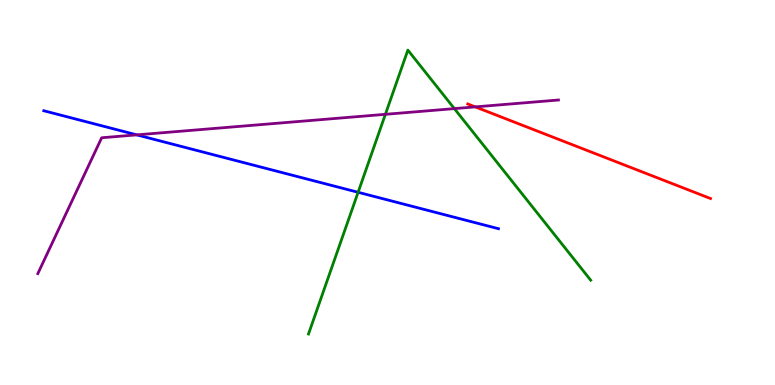[{'lines': ['blue', 'red'], 'intersections': []}, {'lines': ['green', 'red'], 'intersections': []}, {'lines': ['purple', 'red'], 'intersections': [{'x': 6.13, 'y': 7.22}]}, {'lines': ['blue', 'green'], 'intersections': [{'x': 4.62, 'y': 5.01}]}, {'lines': ['blue', 'purple'], 'intersections': [{'x': 1.76, 'y': 6.5}]}, {'lines': ['green', 'purple'], 'intersections': [{'x': 4.97, 'y': 7.03}, {'x': 5.86, 'y': 7.18}]}]